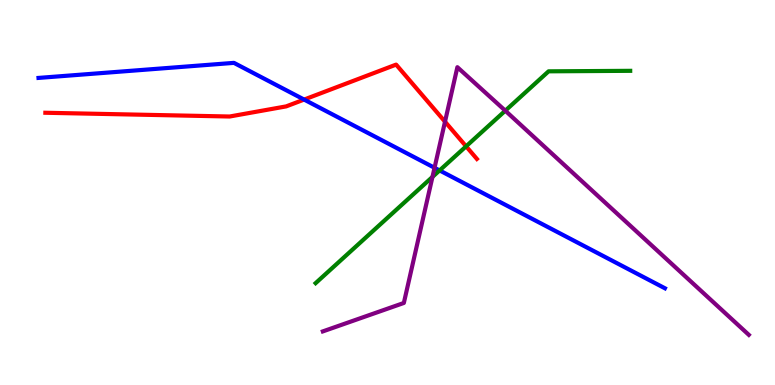[{'lines': ['blue', 'red'], 'intersections': [{'x': 3.92, 'y': 7.41}]}, {'lines': ['green', 'red'], 'intersections': [{'x': 6.01, 'y': 6.2}]}, {'lines': ['purple', 'red'], 'intersections': [{'x': 5.74, 'y': 6.84}]}, {'lines': ['blue', 'green'], 'intersections': [{'x': 5.67, 'y': 5.57}]}, {'lines': ['blue', 'purple'], 'intersections': [{'x': 5.61, 'y': 5.64}]}, {'lines': ['green', 'purple'], 'intersections': [{'x': 5.58, 'y': 5.4}, {'x': 6.52, 'y': 7.12}]}]